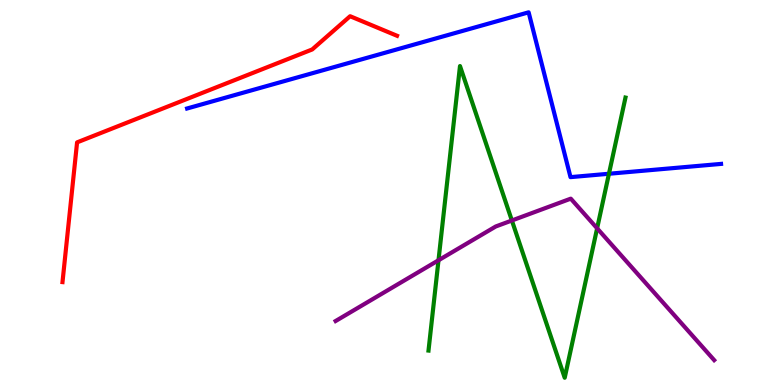[{'lines': ['blue', 'red'], 'intersections': []}, {'lines': ['green', 'red'], 'intersections': []}, {'lines': ['purple', 'red'], 'intersections': []}, {'lines': ['blue', 'green'], 'intersections': [{'x': 7.86, 'y': 5.49}]}, {'lines': ['blue', 'purple'], 'intersections': []}, {'lines': ['green', 'purple'], 'intersections': [{'x': 5.66, 'y': 3.24}, {'x': 6.6, 'y': 4.27}, {'x': 7.7, 'y': 4.07}]}]